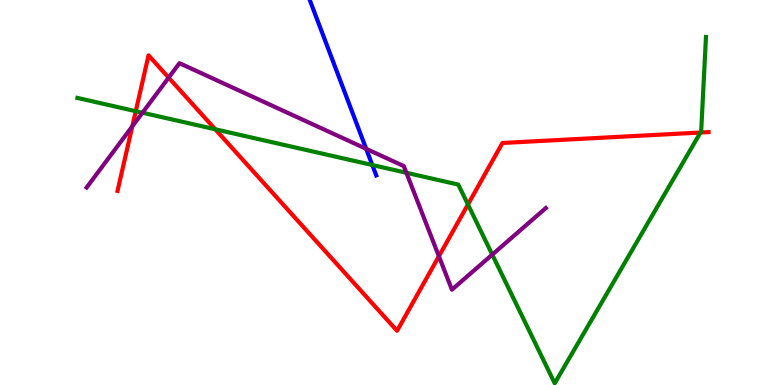[{'lines': ['blue', 'red'], 'intersections': []}, {'lines': ['green', 'red'], 'intersections': [{'x': 1.75, 'y': 7.11}, {'x': 2.78, 'y': 6.64}, {'x': 6.04, 'y': 4.69}, {'x': 9.04, 'y': 6.56}]}, {'lines': ['purple', 'red'], 'intersections': [{'x': 1.71, 'y': 6.72}, {'x': 2.18, 'y': 7.98}, {'x': 5.66, 'y': 3.34}]}, {'lines': ['blue', 'green'], 'intersections': [{'x': 4.8, 'y': 5.71}]}, {'lines': ['blue', 'purple'], 'intersections': [{'x': 4.72, 'y': 6.13}]}, {'lines': ['green', 'purple'], 'intersections': [{'x': 1.84, 'y': 7.07}, {'x': 5.24, 'y': 5.51}, {'x': 6.35, 'y': 3.39}]}]